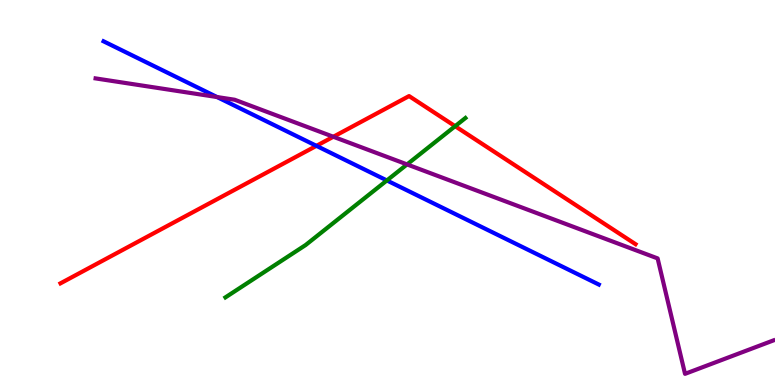[{'lines': ['blue', 'red'], 'intersections': [{'x': 4.08, 'y': 6.21}]}, {'lines': ['green', 'red'], 'intersections': [{'x': 5.87, 'y': 6.72}]}, {'lines': ['purple', 'red'], 'intersections': [{'x': 4.3, 'y': 6.45}]}, {'lines': ['blue', 'green'], 'intersections': [{'x': 4.99, 'y': 5.31}]}, {'lines': ['blue', 'purple'], 'intersections': [{'x': 2.8, 'y': 7.48}]}, {'lines': ['green', 'purple'], 'intersections': [{'x': 5.25, 'y': 5.73}]}]